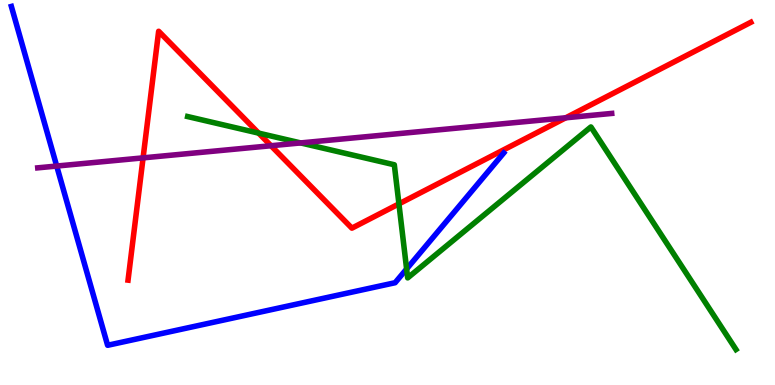[{'lines': ['blue', 'red'], 'intersections': []}, {'lines': ['green', 'red'], 'intersections': [{'x': 3.34, 'y': 6.54}, {'x': 5.15, 'y': 4.7}]}, {'lines': ['purple', 'red'], 'intersections': [{'x': 1.85, 'y': 5.9}, {'x': 3.5, 'y': 6.21}, {'x': 7.3, 'y': 6.94}]}, {'lines': ['blue', 'green'], 'intersections': [{'x': 5.25, 'y': 3.01}]}, {'lines': ['blue', 'purple'], 'intersections': [{'x': 0.732, 'y': 5.69}]}, {'lines': ['green', 'purple'], 'intersections': [{'x': 3.88, 'y': 6.29}]}]